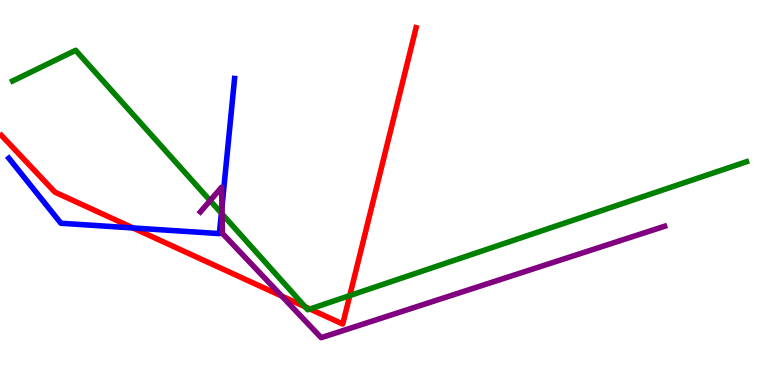[{'lines': ['blue', 'red'], 'intersections': [{'x': 1.72, 'y': 4.08}]}, {'lines': ['green', 'red'], 'intersections': [{'x': 3.94, 'y': 2.03}, {'x': 4.0, 'y': 1.97}, {'x': 4.51, 'y': 2.32}]}, {'lines': ['purple', 'red'], 'intersections': [{'x': 3.64, 'y': 2.31}]}, {'lines': ['blue', 'green'], 'intersections': [{'x': 2.86, 'y': 4.46}]}, {'lines': ['blue', 'purple'], 'intersections': [{'x': 2.86, 'y': 4.62}]}, {'lines': ['green', 'purple'], 'intersections': [{'x': 2.71, 'y': 4.79}, {'x': 2.87, 'y': 4.44}]}]